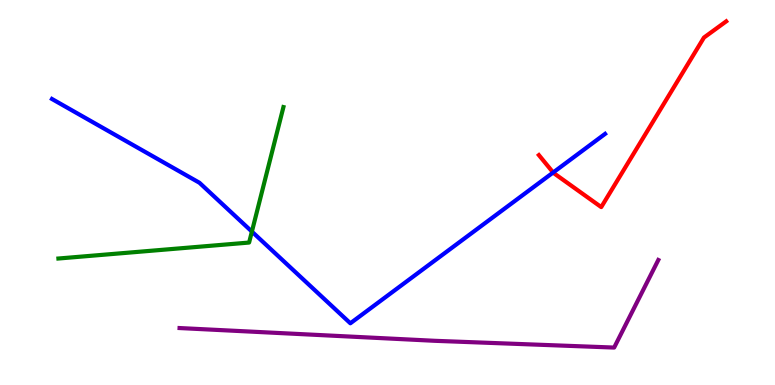[{'lines': ['blue', 'red'], 'intersections': [{'x': 7.14, 'y': 5.52}]}, {'lines': ['green', 'red'], 'intersections': []}, {'lines': ['purple', 'red'], 'intersections': []}, {'lines': ['blue', 'green'], 'intersections': [{'x': 3.25, 'y': 3.98}]}, {'lines': ['blue', 'purple'], 'intersections': []}, {'lines': ['green', 'purple'], 'intersections': []}]